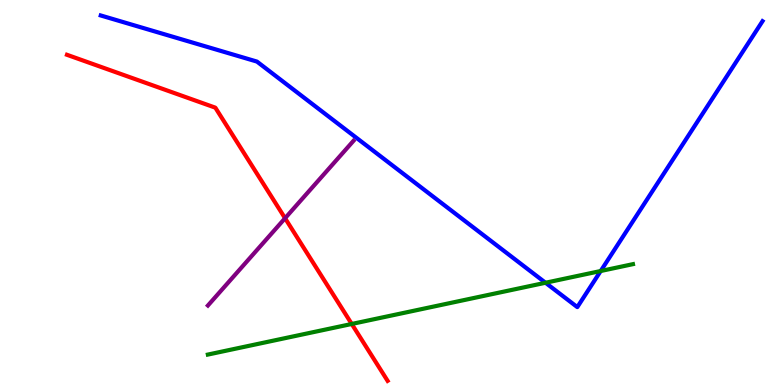[{'lines': ['blue', 'red'], 'intersections': []}, {'lines': ['green', 'red'], 'intersections': [{'x': 4.54, 'y': 1.59}]}, {'lines': ['purple', 'red'], 'intersections': [{'x': 3.68, 'y': 4.33}]}, {'lines': ['blue', 'green'], 'intersections': [{'x': 7.04, 'y': 2.66}, {'x': 7.75, 'y': 2.96}]}, {'lines': ['blue', 'purple'], 'intersections': []}, {'lines': ['green', 'purple'], 'intersections': []}]